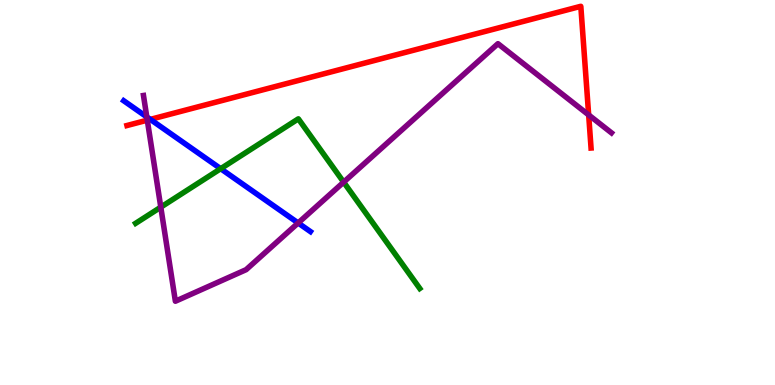[{'lines': ['blue', 'red'], 'intersections': [{'x': 1.94, 'y': 6.9}]}, {'lines': ['green', 'red'], 'intersections': []}, {'lines': ['purple', 'red'], 'intersections': [{'x': 1.9, 'y': 6.88}, {'x': 7.6, 'y': 7.01}]}, {'lines': ['blue', 'green'], 'intersections': [{'x': 2.85, 'y': 5.62}]}, {'lines': ['blue', 'purple'], 'intersections': [{'x': 1.89, 'y': 6.96}, {'x': 3.85, 'y': 4.21}]}, {'lines': ['green', 'purple'], 'intersections': [{'x': 2.07, 'y': 4.62}, {'x': 4.43, 'y': 5.27}]}]